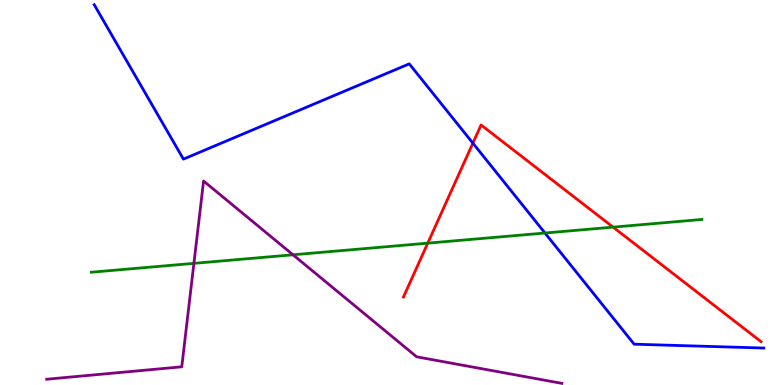[{'lines': ['blue', 'red'], 'intersections': [{'x': 6.1, 'y': 6.28}]}, {'lines': ['green', 'red'], 'intersections': [{'x': 5.52, 'y': 3.68}, {'x': 7.91, 'y': 4.1}]}, {'lines': ['purple', 'red'], 'intersections': []}, {'lines': ['blue', 'green'], 'intersections': [{'x': 7.03, 'y': 3.95}]}, {'lines': ['blue', 'purple'], 'intersections': []}, {'lines': ['green', 'purple'], 'intersections': [{'x': 2.5, 'y': 3.16}, {'x': 3.78, 'y': 3.38}]}]